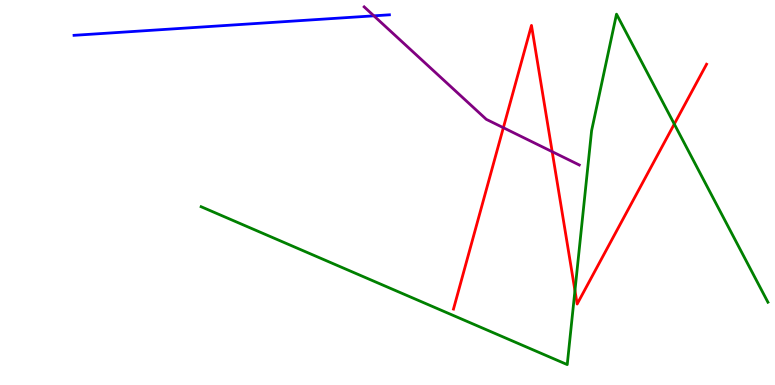[{'lines': ['blue', 'red'], 'intersections': []}, {'lines': ['green', 'red'], 'intersections': [{'x': 7.42, 'y': 2.45}, {'x': 8.7, 'y': 6.78}]}, {'lines': ['purple', 'red'], 'intersections': [{'x': 6.49, 'y': 6.68}, {'x': 7.12, 'y': 6.06}]}, {'lines': ['blue', 'green'], 'intersections': []}, {'lines': ['blue', 'purple'], 'intersections': [{'x': 4.82, 'y': 9.59}]}, {'lines': ['green', 'purple'], 'intersections': []}]